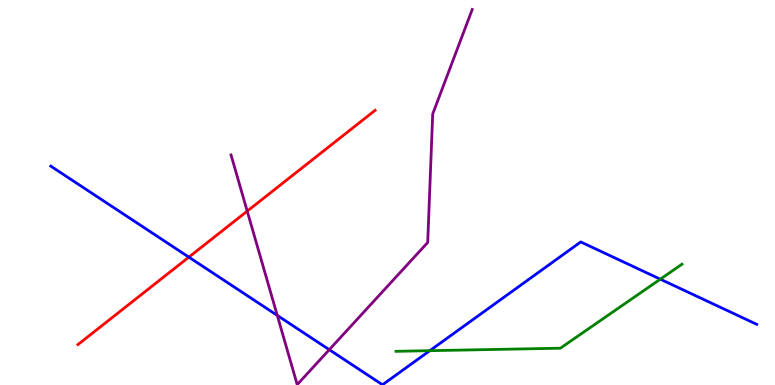[{'lines': ['blue', 'red'], 'intersections': [{'x': 2.44, 'y': 3.32}]}, {'lines': ['green', 'red'], 'intersections': []}, {'lines': ['purple', 'red'], 'intersections': [{'x': 3.19, 'y': 4.52}]}, {'lines': ['blue', 'green'], 'intersections': [{'x': 5.55, 'y': 0.891}, {'x': 8.52, 'y': 2.75}]}, {'lines': ['blue', 'purple'], 'intersections': [{'x': 3.58, 'y': 1.81}, {'x': 4.25, 'y': 0.917}]}, {'lines': ['green', 'purple'], 'intersections': []}]